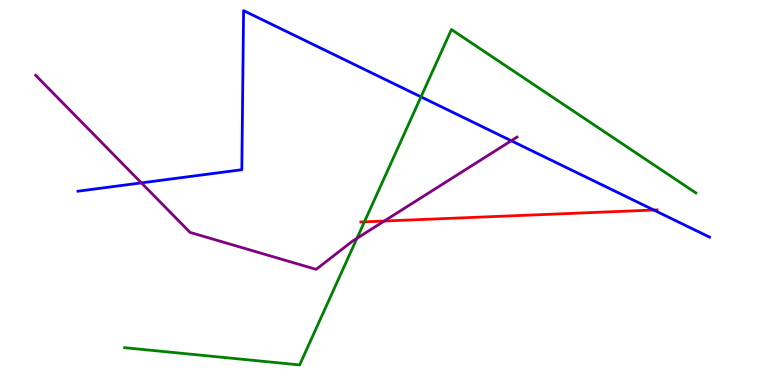[{'lines': ['blue', 'red'], 'intersections': [{'x': 8.44, 'y': 4.54}]}, {'lines': ['green', 'red'], 'intersections': [{'x': 4.7, 'y': 4.24}]}, {'lines': ['purple', 'red'], 'intersections': [{'x': 4.96, 'y': 4.26}]}, {'lines': ['blue', 'green'], 'intersections': [{'x': 5.43, 'y': 7.48}]}, {'lines': ['blue', 'purple'], 'intersections': [{'x': 1.82, 'y': 5.25}, {'x': 6.6, 'y': 6.34}]}, {'lines': ['green', 'purple'], 'intersections': [{'x': 4.61, 'y': 3.81}]}]